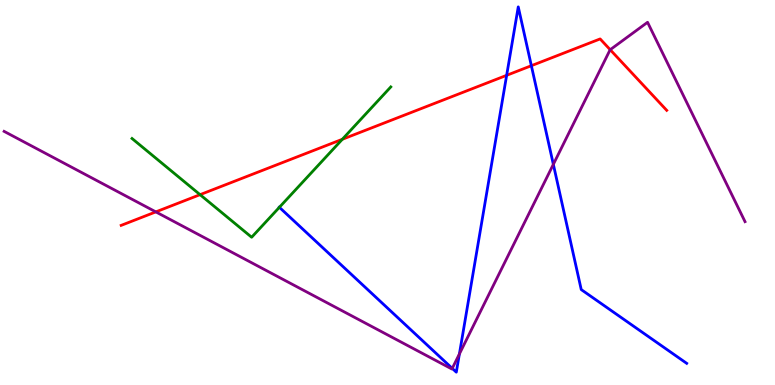[{'lines': ['blue', 'red'], 'intersections': [{'x': 6.54, 'y': 8.04}, {'x': 6.86, 'y': 8.29}]}, {'lines': ['green', 'red'], 'intersections': [{'x': 2.58, 'y': 4.94}, {'x': 4.42, 'y': 6.38}]}, {'lines': ['purple', 'red'], 'intersections': [{'x': 2.01, 'y': 4.5}, {'x': 7.87, 'y': 8.71}]}, {'lines': ['blue', 'green'], 'intersections': [{'x': 3.6, 'y': 4.62}]}, {'lines': ['blue', 'purple'], 'intersections': [{'x': 5.84, 'y': 0.431}, {'x': 5.93, 'y': 0.806}, {'x': 7.14, 'y': 5.73}]}, {'lines': ['green', 'purple'], 'intersections': []}]